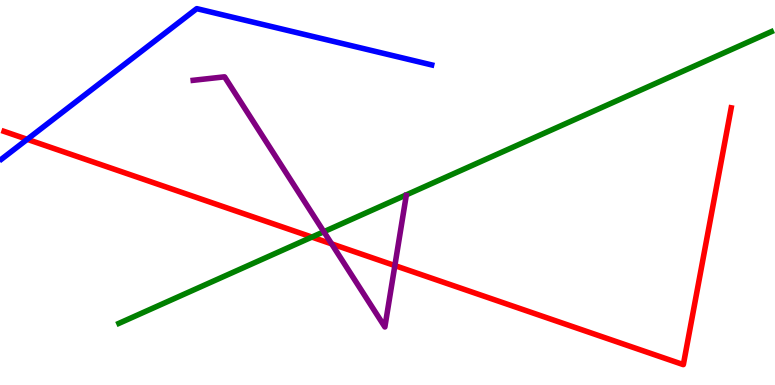[{'lines': ['blue', 'red'], 'intersections': [{'x': 0.351, 'y': 6.38}]}, {'lines': ['green', 'red'], 'intersections': [{'x': 4.02, 'y': 3.84}]}, {'lines': ['purple', 'red'], 'intersections': [{'x': 4.28, 'y': 3.67}, {'x': 5.09, 'y': 3.1}]}, {'lines': ['blue', 'green'], 'intersections': []}, {'lines': ['blue', 'purple'], 'intersections': []}, {'lines': ['green', 'purple'], 'intersections': [{'x': 4.18, 'y': 3.98}]}]